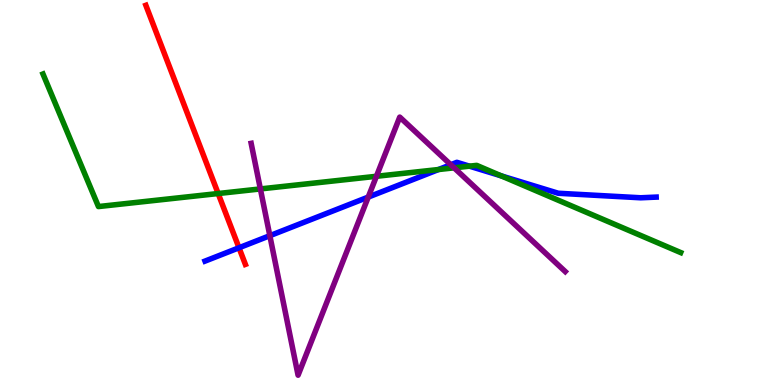[{'lines': ['blue', 'red'], 'intersections': [{'x': 3.08, 'y': 3.56}]}, {'lines': ['green', 'red'], 'intersections': [{'x': 2.81, 'y': 4.97}]}, {'lines': ['purple', 'red'], 'intersections': []}, {'lines': ['blue', 'green'], 'intersections': [{'x': 5.66, 'y': 5.6}, {'x': 6.06, 'y': 5.68}, {'x': 6.47, 'y': 5.43}]}, {'lines': ['blue', 'purple'], 'intersections': [{'x': 3.48, 'y': 3.88}, {'x': 4.75, 'y': 4.88}, {'x': 5.82, 'y': 5.72}]}, {'lines': ['green', 'purple'], 'intersections': [{'x': 3.36, 'y': 5.09}, {'x': 4.86, 'y': 5.42}, {'x': 5.86, 'y': 5.64}]}]